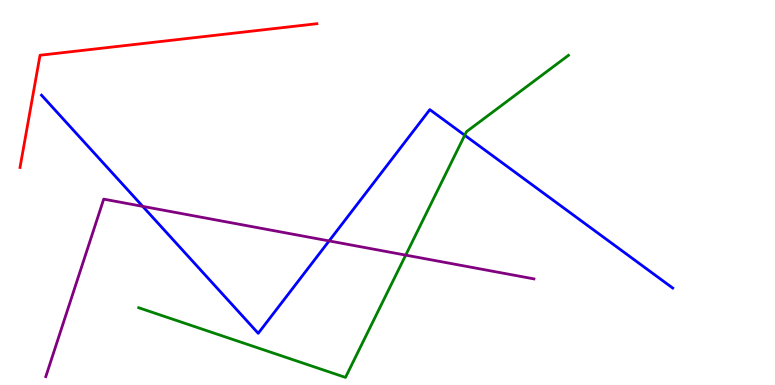[{'lines': ['blue', 'red'], 'intersections': []}, {'lines': ['green', 'red'], 'intersections': []}, {'lines': ['purple', 'red'], 'intersections': []}, {'lines': ['blue', 'green'], 'intersections': [{'x': 6.0, 'y': 6.49}]}, {'lines': ['blue', 'purple'], 'intersections': [{'x': 1.84, 'y': 4.64}, {'x': 4.25, 'y': 3.74}]}, {'lines': ['green', 'purple'], 'intersections': [{'x': 5.23, 'y': 3.37}]}]